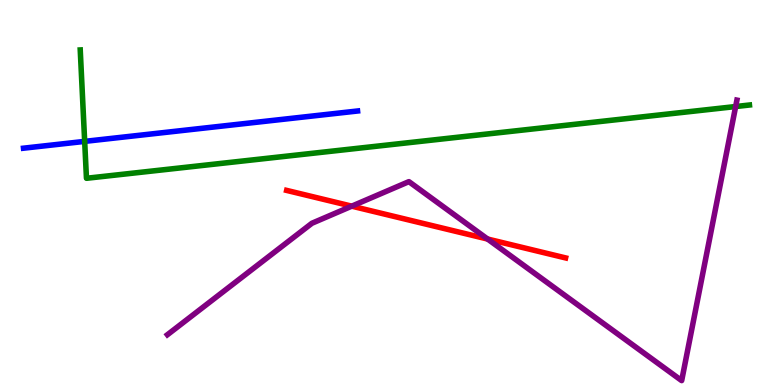[{'lines': ['blue', 'red'], 'intersections': []}, {'lines': ['green', 'red'], 'intersections': []}, {'lines': ['purple', 'red'], 'intersections': [{'x': 4.54, 'y': 4.65}, {'x': 6.29, 'y': 3.79}]}, {'lines': ['blue', 'green'], 'intersections': [{'x': 1.09, 'y': 6.33}]}, {'lines': ['blue', 'purple'], 'intersections': []}, {'lines': ['green', 'purple'], 'intersections': [{'x': 9.49, 'y': 7.23}]}]